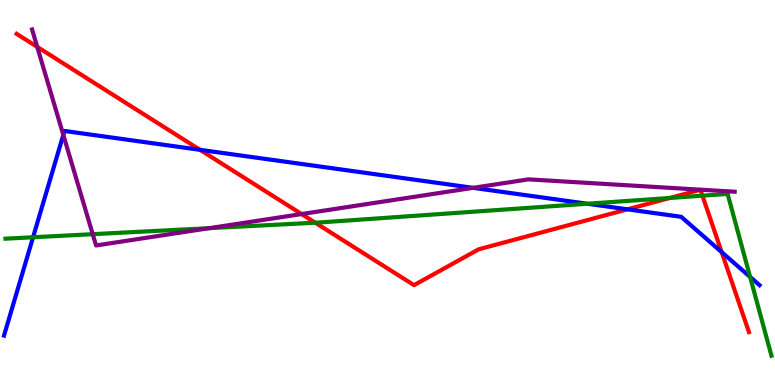[{'lines': ['blue', 'red'], 'intersections': [{'x': 2.58, 'y': 6.11}, {'x': 8.1, 'y': 4.56}, {'x': 9.31, 'y': 3.45}]}, {'lines': ['green', 'red'], 'intersections': [{'x': 4.07, 'y': 4.22}, {'x': 8.64, 'y': 4.86}, {'x': 9.06, 'y': 4.92}]}, {'lines': ['purple', 'red'], 'intersections': [{'x': 0.48, 'y': 8.78}, {'x': 3.89, 'y': 4.44}]}, {'lines': ['blue', 'green'], 'intersections': [{'x': 0.427, 'y': 3.84}, {'x': 7.58, 'y': 4.71}, {'x': 9.68, 'y': 2.81}]}, {'lines': ['blue', 'purple'], 'intersections': [{'x': 0.817, 'y': 6.5}, {'x': 6.1, 'y': 5.12}]}, {'lines': ['green', 'purple'], 'intersections': [{'x': 1.2, 'y': 3.92}, {'x': 2.7, 'y': 4.07}]}]